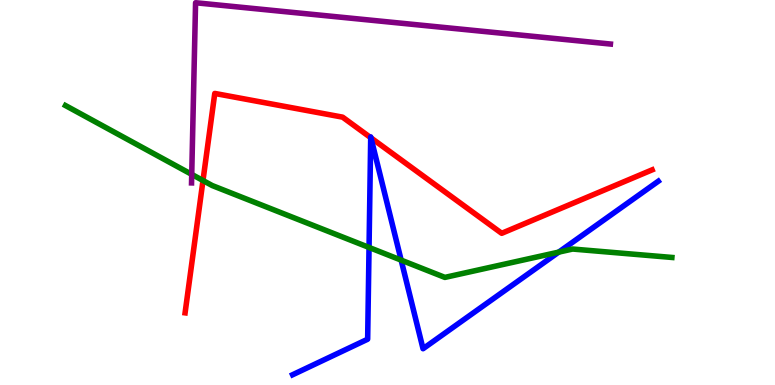[{'lines': ['blue', 'red'], 'intersections': [{'x': 4.78, 'y': 6.42}, {'x': 4.79, 'y': 6.42}]}, {'lines': ['green', 'red'], 'intersections': [{'x': 2.62, 'y': 5.31}]}, {'lines': ['purple', 'red'], 'intersections': []}, {'lines': ['blue', 'green'], 'intersections': [{'x': 4.76, 'y': 3.57}, {'x': 5.18, 'y': 3.24}, {'x': 7.21, 'y': 3.45}]}, {'lines': ['blue', 'purple'], 'intersections': []}, {'lines': ['green', 'purple'], 'intersections': [{'x': 2.47, 'y': 5.47}]}]